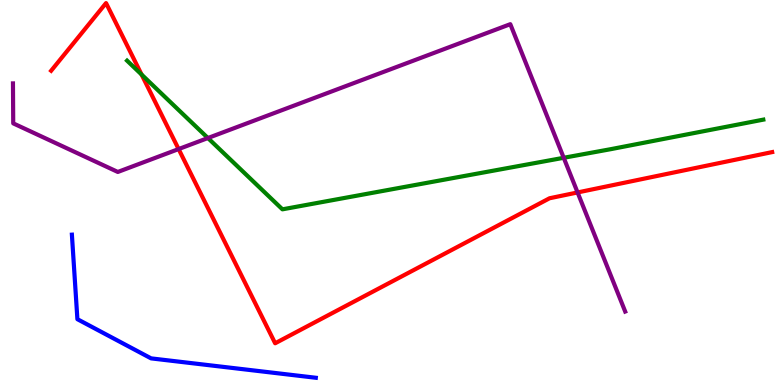[{'lines': ['blue', 'red'], 'intersections': []}, {'lines': ['green', 'red'], 'intersections': [{'x': 1.83, 'y': 8.06}]}, {'lines': ['purple', 'red'], 'intersections': [{'x': 2.3, 'y': 6.13}, {'x': 7.45, 'y': 5.0}]}, {'lines': ['blue', 'green'], 'intersections': []}, {'lines': ['blue', 'purple'], 'intersections': []}, {'lines': ['green', 'purple'], 'intersections': [{'x': 2.68, 'y': 6.41}, {'x': 7.27, 'y': 5.9}]}]